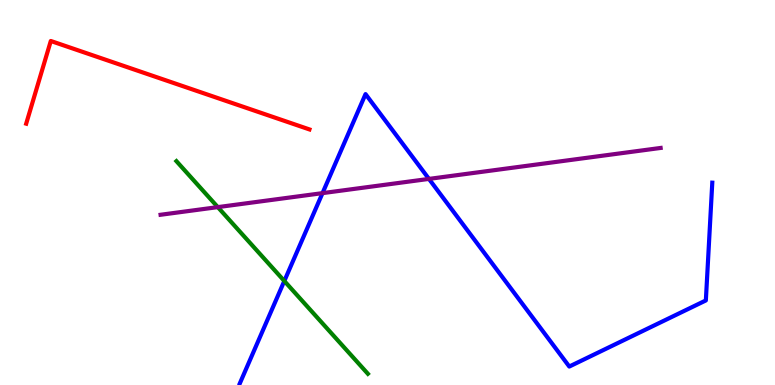[{'lines': ['blue', 'red'], 'intersections': []}, {'lines': ['green', 'red'], 'intersections': []}, {'lines': ['purple', 'red'], 'intersections': []}, {'lines': ['blue', 'green'], 'intersections': [{'x': 3.67, 'y': 2.7}]}, {'lines': ['blue', 'purple'], 'intersections': [{'x': 4.16, 'y': 4.98}, {'x': 5.53, 'y': 5.35}]}, {'lines': ['green', 'purple'], 'intersections': [{'x': 2.81, 'y': 4.62}]}]